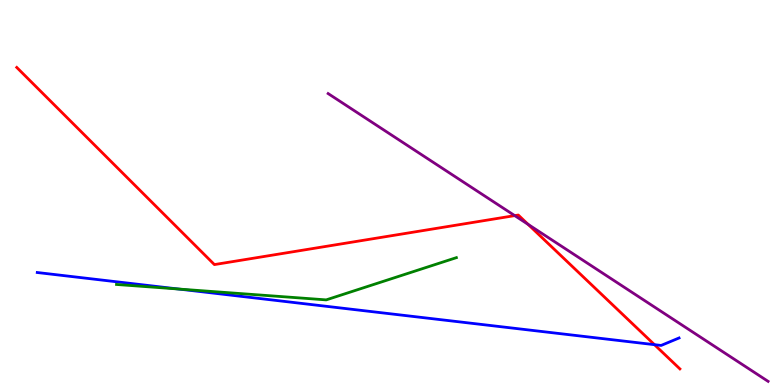[{'lines': ['blue', 'red'], 'intersections': [{'x': 8.44, 'y': 1.05}]}, {'lines': ['green', 'red'], 'intersections': []}, {'lines': ['purple', 'red'], 'intersections': [{'x': 6.64, 'y': 4.4}, {'x': 6.81, 'y': 4.17}]}, {'lines': ['blue', 'green'], 'intersections': [{'x': 2.3, 'y': 2.49}]}, {'lines': ['blue', 'purple'], 'intersections': []}, {'lines': ['green', 'purple'], 'intersections': []}]